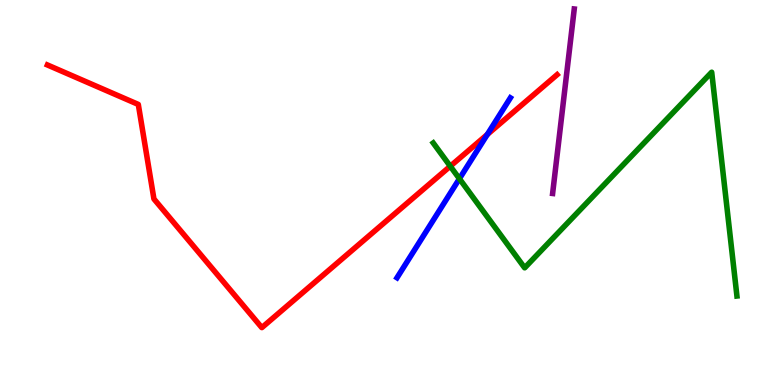[{'lines': ['blue', 'red'], 'intersections': [{'x': 6.29, 'y': 6.51}]}, {'lines': ['green', 'red'], 'intersections': [{'x': 5.81, 'y': 5.68}]}, {'lines': ['purple', 'red'], 'intersections': []}, {'lines': ['blue', 'green'], 'intersections': [{'x': 5.93, 'y': 5.36}]}, {'lines': ['blue', 'purple'], 'intersections': []}, {'lines': ['green', 'purple'], 'intersections': []}]